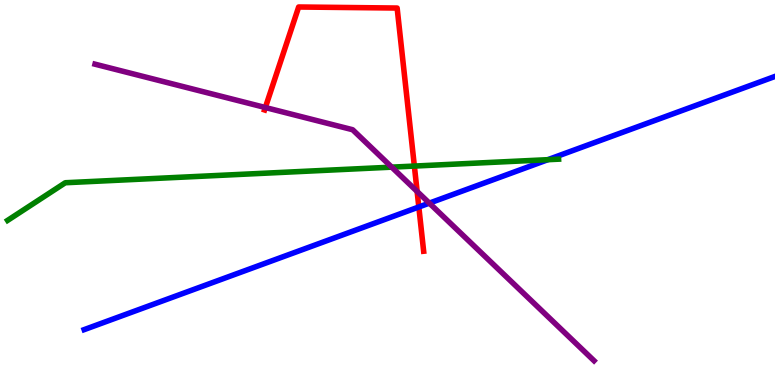[{'lines': ['blue', 'red'], 'intersections': [{'x': 5.4, 'y': 4.62}]}, {'lines': ['green', 'red'], 'intersections': [{'x': 5.35, 'y': 5.69}]}, {'lines': ['purple', 'red'], 'intersections': [{'x': 3.42, 'y': 7.21}, {'x': 5.38, 'y': 5.03}]}, {'lines': ['blue', 'green'], 'intersections': [{'x': 7.07, 'y': 5.85}]}, {'lines': ['blue', 'purple'], 'intersections': [{'x': 5.54, 'y': 4.72}]}, {'lines': ['green', 'purple'], 'intersections': [{'x': 5.05, 'y': 5.66}]}]